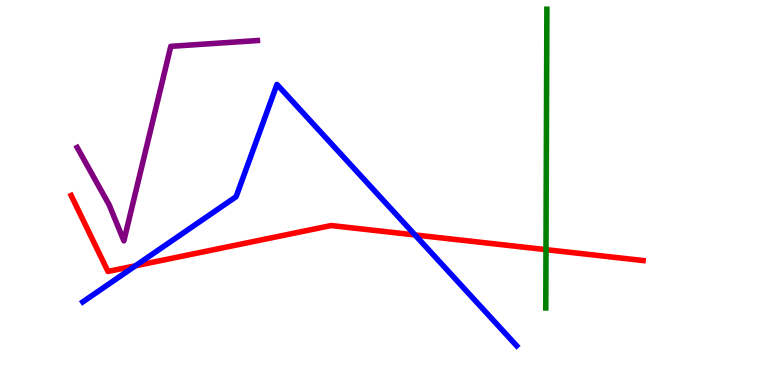[{'lines': ['blue', 'red'], 'intersections': [{'x': 1.75, 'y': 3.1}, {'x': 5.35, 'y': 3.9}]}, {'lines': ['green', 'red'], 'intersections': [{'x': 7.05, 'y': 3.52}]}, {'lines': ['purple', 'red'], 'intersections': []}, {'lines': ['blue', 'green'], 'intersections': []}, {'lines': ['blue', 'purple'], 'intersections': []}, {'lines': ['green', 'purple'], 'intersections': []}]